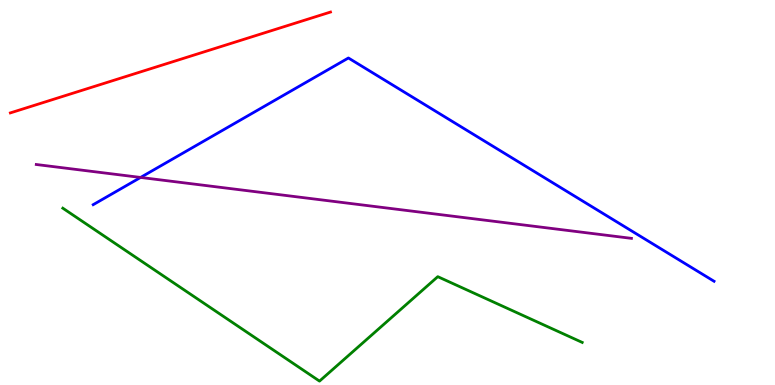[{'lines': ['blue', 'red'], 'intersections': []}, {'lines': ['green', 'red'], 'intersections': []}, {'lines': ['purple', 'red'], 'intersections': []}, {'lines': ['blue', 'green'], 'intersections': []}, {'lines': ['blue', 'purple'], 'intersections': [{'x': 1.81, 'y': 5.39}]}, {'lines': ['green', 'purple'], 'intersections': []}]